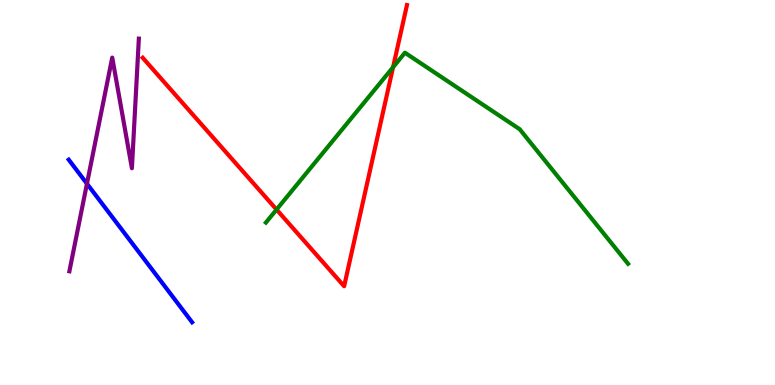[{'lines': ['blue', 'red'], 'intersections': []}, {'lines': ['green', 'red'], 'intersections': [{'x': 3.57, 'y': 4.56}, {'x': 5.07, 'y': 8.25}]}, {'lines': ['purple', 'red'], 'intersections': []}, {'lines': ['blue', 'green'], 'intersections': []}, {'lines': ['blue', 'purple'], 'intersections': [{'x': 1.12, 'y': 5.23}]}, {'lines': ['green', 'purple'], 'intersections': []}]